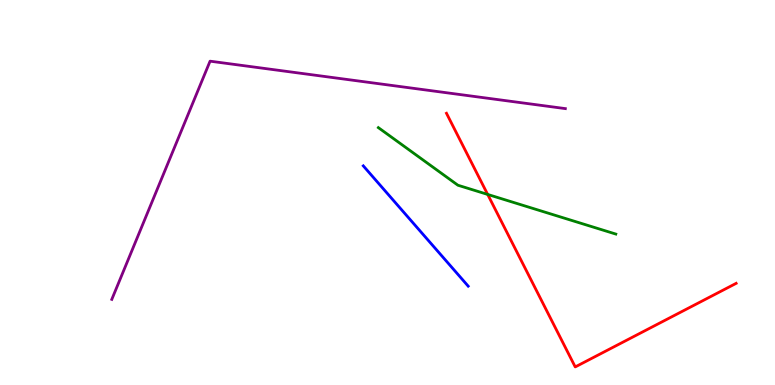[{'lines': ['blue', 'red'], 'intersections': []}, {'lines': ['green', 'red'], 'intersections': [{'x': 6.29, 'y': 4.95}]}, {'lines': ['purple', 'red'], 'intersections': []}, {'lines': ['blue', 'green'], 'intersections': []}, {'lines': ['blue', 'purple'], 'intersections': []}, {'lines': ['green', 'purple'], 'intersections': []}]